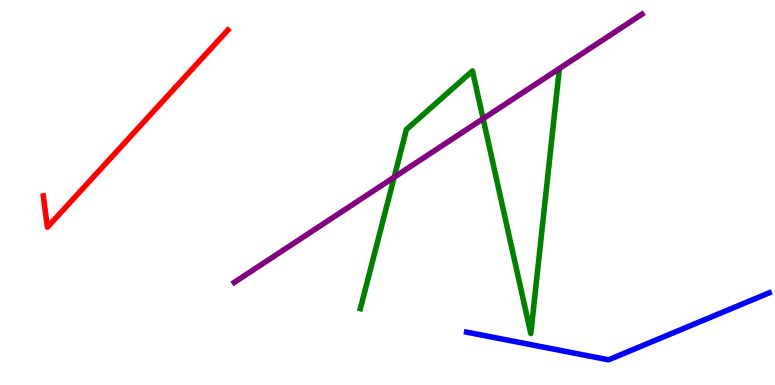[{'lines': ['blue', 'red'], 'intersections': []}, {'lines': ['green', 'red'], 'intersections': []}, {'lines': ['purple', 'red'], 'intersections': []}, {'lines': ['blue', 'green'], 'intersections': []}, {'lines': ['blue', 'purple'], 'intersections': []}, {'lines': ['green', 'purple'], 'intersections': [{'x': 5.09, 'y': 5.4}, {'x': 6.23, 'y': 6.92}]}]